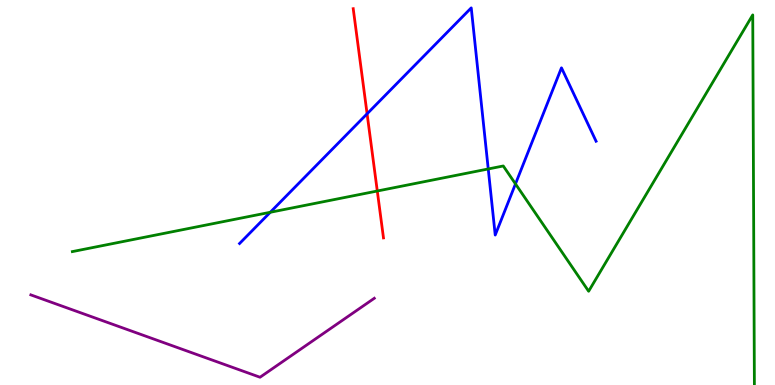[{'lines': ['blue', 'red'], 'intersections': [{'x': 4.74, 'y': 7.04}]}, {'lines': ['green', 'red'], 'intersections': [{'x': 4.87, 'y': 5.04}]}, {'lines': ['purple', 'red'], 'intersections': []}, {'lines': ['blue', 'green'], 'intersections': [{'x': 3.49, 'y': 4.49}, {'x': 6.3, 'y': 5.61}, {'x': 6.65, 'y': 5.22}]}, {'lines': ['blue', 'purple'], 'intersections': []}, {'lines': ['green', 'purple'], 'intersections': []}]